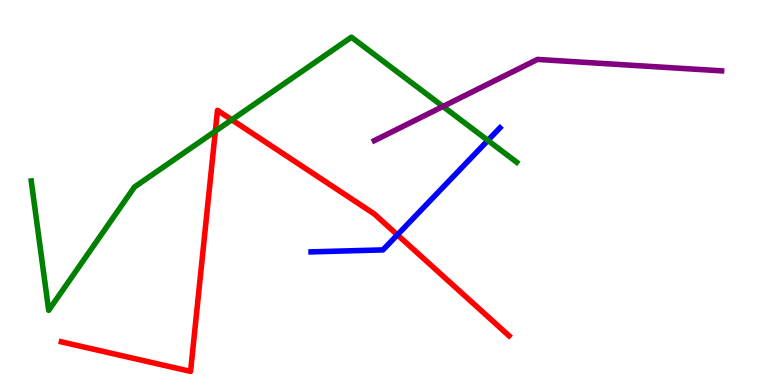[{'lines': ['blue', 'red'], 'intersections': [{'x': 5.13, 'y': 3.9}]}, {'lines': ['green', 'red'], 'intersections': [{'x': 2.78, 'y': 6.59}, {'x': 2.99, 'y': 6.89}]}, {'lines': ['purple', 'red'], 'intersections': []}, {'lines': ['blue', 'green'], 'intersections': [{'x': 6.3, 'y': 6.35}]}, {'lines': ['blue', 'purple'], 'intersections': []}, {'lines': ['green', 'purple'], 'intersections': [{'x': 5.72, 'y': 7.23}]}]